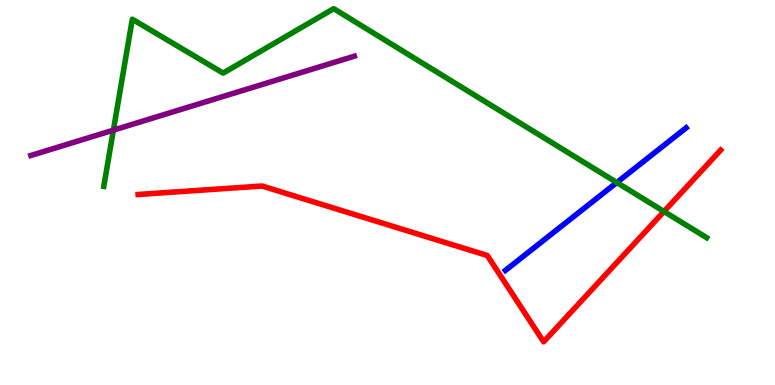[{'lines': ['blue', 'red'], 'intersections': []}, {'lines': ['green', 'red'], 'intersections': [{'x': 8.57, 'y': 4.51}]}, {'lines': ['purple', 'red'], 'intersections': []}, {'lines': ['blue', 'green'], 'intersections': [{'x': 7.96, 'y': 5.26}]}, {'lines': ['blue', 'purple'], 'intersections': []}, {'lines': ['green', 'purple'], 'intersections': [{'x': 1.46, 'y': 6.62}]}]